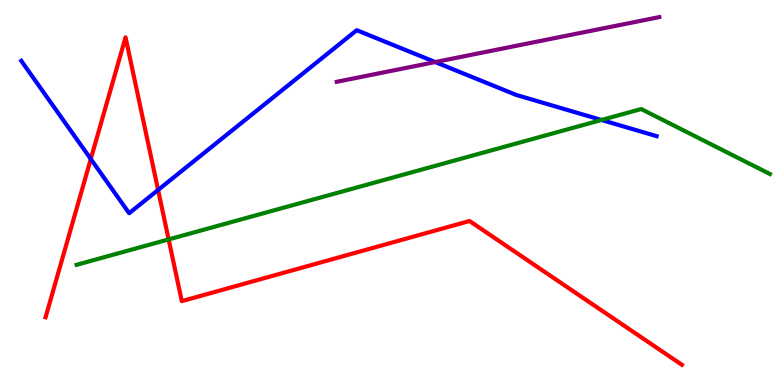[{'lines': ['blue', 'red'], 'intersections': [{'x': 1.17, 'y': 5.87}, {'x': 2.04, 'y': 5.07}]}, {'lines': ['green', 'red'], 'intersections': [{'x': 2.18, 'y': 3.78}]}, {'lines': ['purple', 'red'], 'intersections': []}, {'lines': ['blue', 'green'], 'intersections': [{'x': 7.76, 'y': 6.88}]}, {'lines': ['blue', 'purple'], 'intersections': [{'x': 5.62, 'y': 8.39}]}, {'lines': ['green', 'purple'], 'intersections': []}]